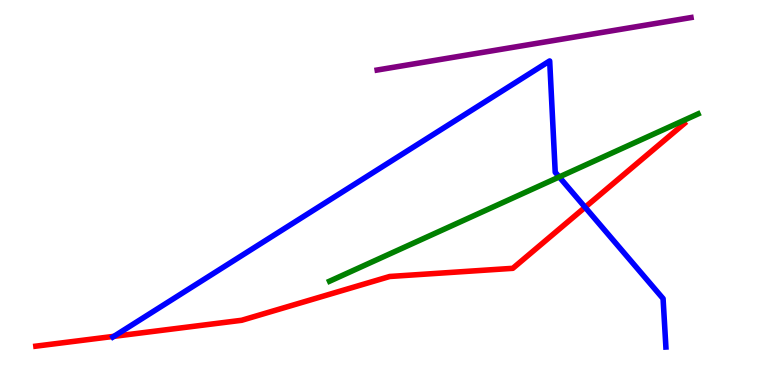[{'lines': ['blue', 'red'], 'intersections': [{'x': 1.47, 'y': 1.26}, {'x': 7.55, 'y': 4.62}]}, {'lines': ['green', 'red'], 'intersections': []}, {'lines': ['purple', 'red'], 'intersections': []}, {'lines': ['blue', 'green'], 'intersections': [{'x': 7.22, 'y': 5.4}]}, {'lines': ['blue', 'purple'], 'intersections': []}, {'lines': ['green', 'purple'], 'intersections': []}]